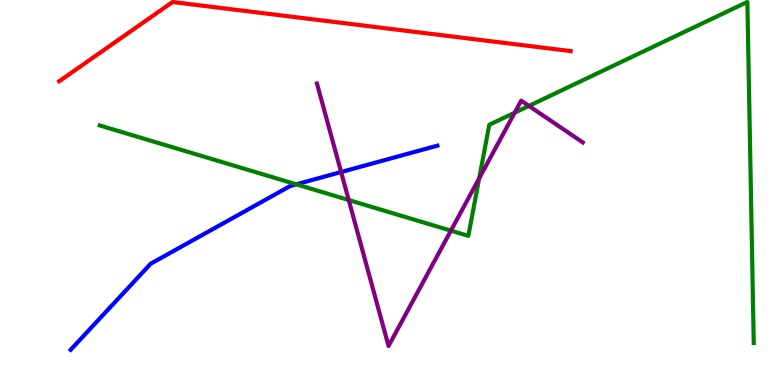[{'lines': ['blue', 'red'], 'intersections': []}, {'lines': ['green', 'red'], 'intersections': []}, {'lines': ['purple', 'red'], 'intersections': []}, {'lines': ['blue', 'green'], 'intersections': [{'x': 3.82, 'y': 5.21}]}, {'lines': ['blue', 'purple'], 'intersections': [{'x': 4.4, 'y': 5.53}]}, {'lines': ['green', 'purple'], 'intersections': [{'x': 4.5, 'y': 4.8}, {'x': 5.82, 'y': 4.01}, {'x': 6.18, 'y': 5.37}, {'x': 6.64, 'y': 7.07}, {'x': 6.82, 'y': 7.25}]}]